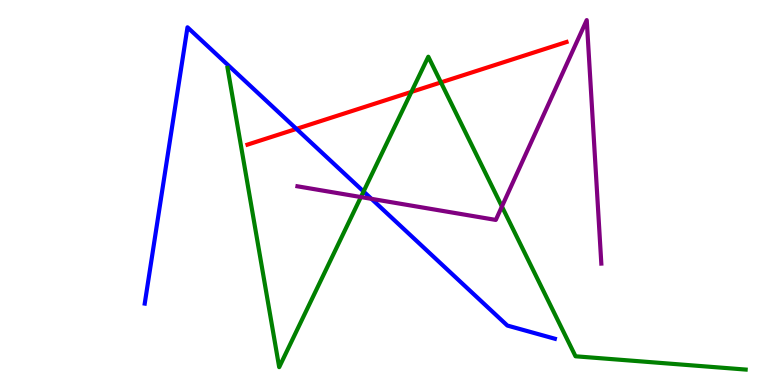[{'lines': ['blue', 'red'], 'intersections': [{'x': 3.82, 'y': 6.65}]}, {'lines': ['green', 'red'], 'intersections': [{'x': 5.31, 'y': 7.61}, {'x': 5.69, 'y': 7.86}]}, {'lines': ['purple', 'red'], 'intersections': []}, {'lines': ['blue', 'green'], 'intersections': [{'x': 4.69, 'y': 5.03}]}, {'lines': ['blue', 'purple'], 'intersections': [{'x': 4.79, 'y': 4.84}]}, {'lines': ['green', 'purple'], 'intersections': [{'x': 4.66, 'y': 4.88}, {'x': 6.48, 'y': 4.64}]}]